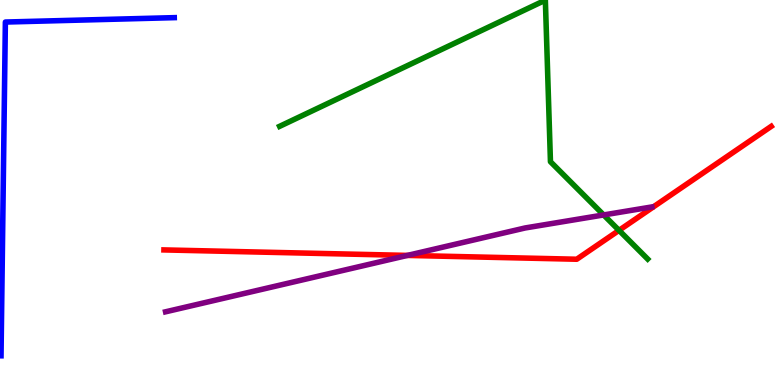[{'lines': ['blue', 'red'], 'intersections': []}, {'lines': ['green', 'red'], 'intersections': [{'x': 7.99, 'y': 4.02}]}, {'lines': ['purple', 'red'], 'intersections': [{'x': 5.26, 'y': 3.37}]}, {'lines': ['blue', 'green'], 'intersections': []}, {'lines': ['blue', 'purple'], 'intersections': []}, {'lines': ['green', 'purple'], 'intersections': [{'x': 7.79, 'y': 4.42}]}]